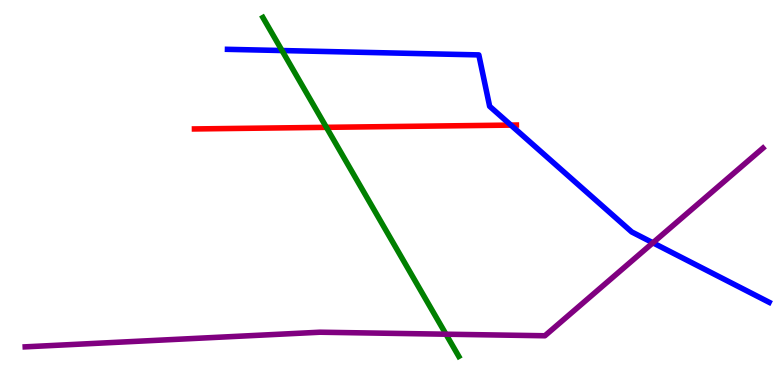[{'lines': ['blue', 'red'], 'intersections': [{'x': 6.59, 'y': 6.75}]}, {'lines': ['green', 'red'], 'intersections': [{'x': 4.21, 'y': 6.69}]}, {'lines': ['purple', 'red'], 'intersections': []}, {'lines': ['blue', 'green'], 'intersections': [{'x': 3.64, 'y': 8.69}]}, {'lines': ['blue', 'purple'], 'intersections': [{'x': 8.42, 'y': 3.69}]}, {'lines': ['green', 'purple'], 'intersections': [{'x': 5.75, 'y': 1.32}]}]